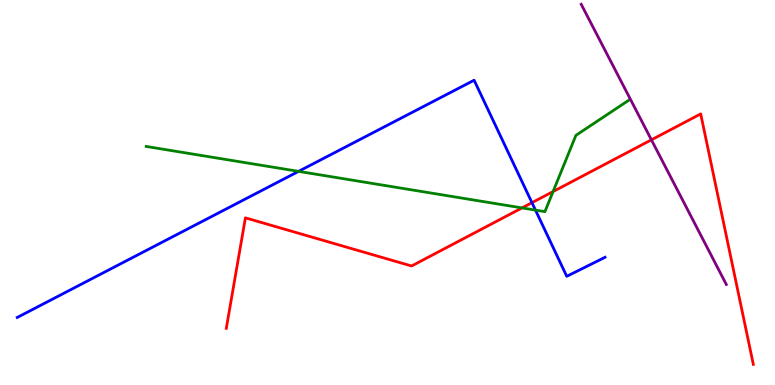[{'lines': ['blue', 'red'], 'intersections': [{'x': 6.86, 'y': 4.74}]}, {'lines': ['green', 'red'], 'intersections': [{'x': 6.74, 'y': 4.6}, {'x': 7.14, 'y': 5.02}]}, {'lines': ['purple', 'red'], 'intersections': [{'x': 8.41, 'y': 6.37}]}, {'lines': ['blue', 'green'], 'intersections': [{'x': 3.85, 'y': 5.55}, {'x': 6.91, 'y': 4.54}]}, {'lines': ['blue', 'purple'], 'intersections': []}, {'lines': ['green', 'purple'], 'intersections': []}]